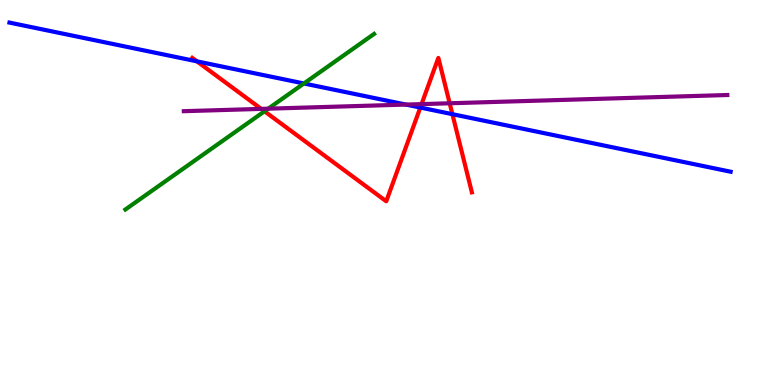[{'lines': ['blue', 'red'], 'intersections': [{'x': 2.54, 'y': 8.41}, {'x': 5.42, 'y': 7.21}, {'x': 5.84, 'y': 7.03}]}, {'lines': ['green', 'red'], 'intersections': [{'x': 3.41, 'y': 7.11}]}, {'lines': ['purple', 'red'], 'intersections': [{'x': 3.37, 'y': 7.17}, {'x': 5.44, 'y': 7.3}, {'x': 5.8, 'y': 7.32}]}, {'lines': ['blue', 'green'], 'intersections': [{'x': 3.92, 'y': 7.83}]}, {'lines': ['blue', 'purple'], 'intersections': [{'x': 5.24, 'y': 7.28}]}, {'lines': ['green', 'purple'], 'intersections': [{'x': 3.46, 'y': 7.18}]}]